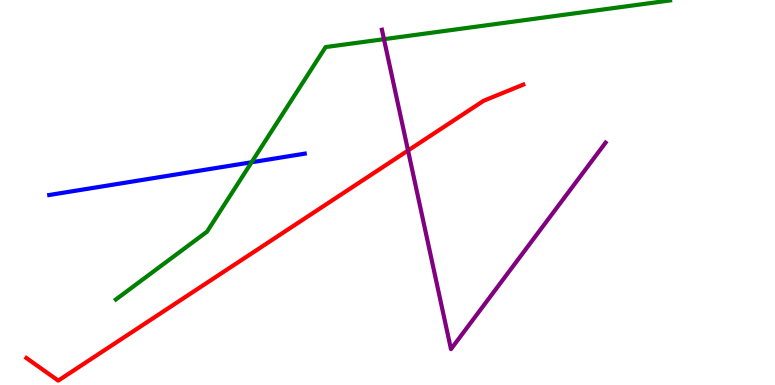[{'lines': ['blue', 'red'], 'intersections': []}, {'lines': ['green', 'red'], 'intersections': []}, {'lines': ['purple', 'red'], 'intersections': [{'x': 5.26, 'y': 6.09}]}, {'lines': ['blue', 'green'], 'intersections': [{'x': 3.25, 'y': 5.79}]}, {'lines': ['blue', 'purple'], 'intersections': []}, {'lines': ['green', 'purple'], 'intersections': [{'x': 4.95, 'y': 8.98}]}]